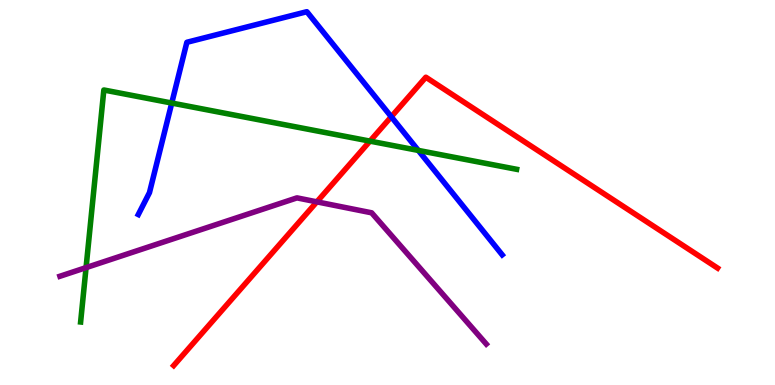[{'lines': ['blue', 'red'], 'intersections': [{'x': 5.05, 'y': 6.97}]}, {'lines': ['green', 'red'], 'intersections': [{'x': 4.77, 'y': 6.33}]}, {'lines': ['purple', 'red'], 'intersections': [{'x': 4.09, 'y': 4.76}]}, {'lines': ['blue', 'green'], 'intersections': [{'x': 2.22, 'y': 7.32}, {'x': 5.4, 'y': 6.09}]}, {'lines': ['blue', 'purple'], 'intersections': []}, {'lines': ['green', 'purple'], 'intersections': [{'x': 1.11, 'y': 3.05}]}]